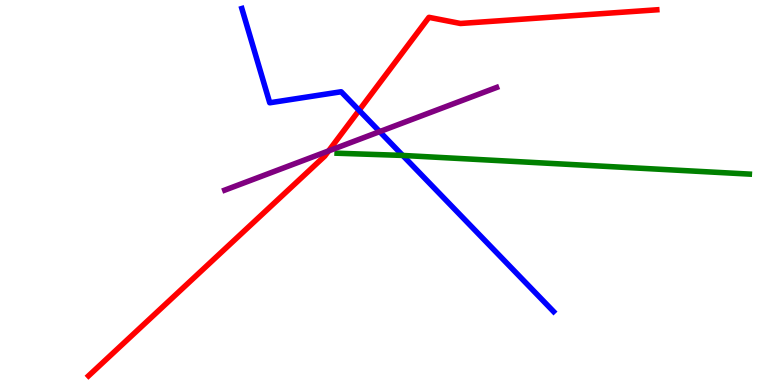[{'lines': ['blue', 'red'], 'intersections': [{'x': 4.63, 'y': 7.13}]}, {'lines': ['green', 'red'], 'intersections': []}, {'lines': ['purple', 'red'], 'intersections': [{'x': 4.24, 'y': 6.08}]}, {'lines': ['blue', 'green'], 'intersections': [{'x': 5.2, 'y': 5.96}]}, {'lines': ['blue', 'purple'], 'intersections': [{'x': 4.9, 'y': 6.58}]}, {'lines': ['green', 'purple'], 'intersections': []}]